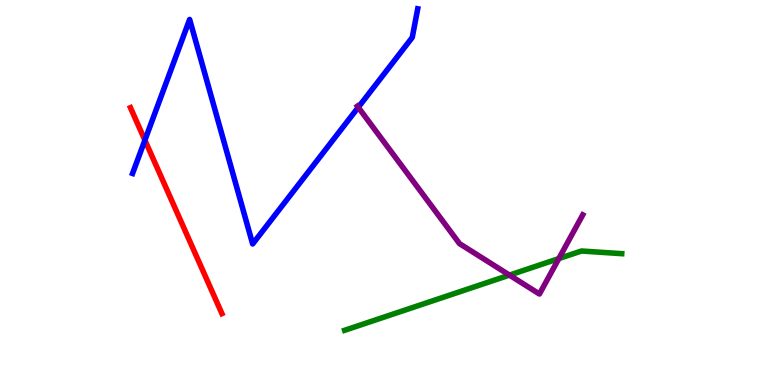[{'lines': ['blue', 'red'], 'intersections': [{'x': 1.87, 'y': 6.36}]}, {'lines': ['green', 'red'], 'intersections': []}, {'lines': ['purple', 'red'], 'intersections': []}, {'lines': ['blue', 'green'], 'intersections': []}, {'lines': ['blue', 'purple'], 'intersections': [{'x': 4.62, 'y': 7.21}]}, {'lines': ['green', 'purple'], 'intersections': [{'x': 6.57, 'y': 2.85}, {'x': 7.21, 'y': 3.28}]}]